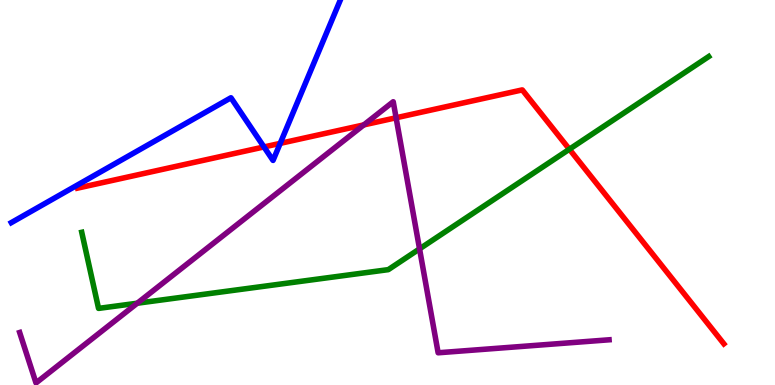[{'lines': ['blue', 'red'], 'intersections': [{'x': 3.41, 'y': 6.18}, {'x': 3.62, 'y': 6.28}]}, {'lines': ['green', 'red'], 'intersections': [{'x': 7.35, 'y': 6.12}]}, {'lines': ['purple', 'red'], 'intersections': [{'x': 4.69, 'y': 6.76}, {'x': 5.11, 'y': 6.94}]}, {'lines': ['blue', 'green'], 'intersections': []}, {'lines': ['blue', 'purple'], 'intersections': []}, {'lines': ['green', 'purple'], 'intersections': [{'x': 1.77, 'y': 2.12}, {'x': 5.41, 'y': 3.54}]}]